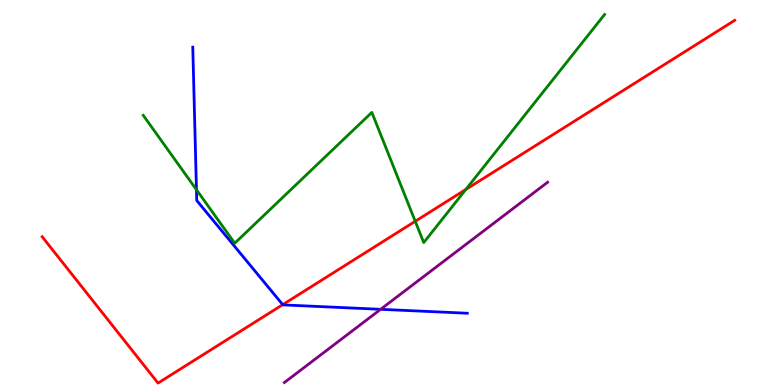[{'lines': ['blue', 'red'], 'intersections': [{'x': 3.65, 'y': 2.09}]}, {'lines': ['green', 'red'], 'intersections': [{'x': 5.36, 'y': 4.25}, {'x': 6.01, 'y': 5.08}]}, {'lines': ['purple', 'red'], 'intersections': []}, {'lines': ['blue', 'green'], 'intersections': [{'x': 2.54, 'y': 5.07}]}, {'lines': ['blue', 'purple'], 'intersections': [{'x': 4.91, 'y': 1.97}]}, {'lines': ['green', 'purple'], 'intersections': []}]